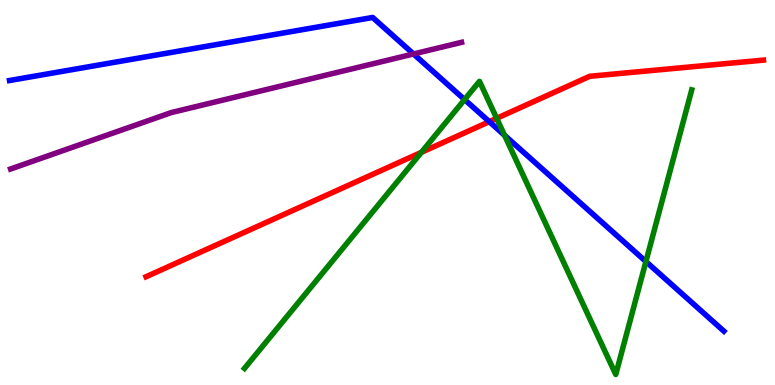[{'lines': ['blue', 'red'], 'intersections': [{'x': 6.31, 'y': 6.84}]}, {'lines': ['green', 'red'], 'intersections': [{'x': 5.44, 'y': 6.04}, {'x': 6.41, 'y': 6.93}]}, {'lines': ['purple', 'red'], 'intersections': []}, {'lines': ['blue', 'green'], 'intersections': [{'x': 5.99, 'y': 7.41}, {'x': 6.51, 'y': 6.49}, {'x': 8.33, 'y': 3.21}]}, {'lines': ['blue', 'purple'], 'intersections': [{'x': 5.34, 'y': 8.6}]}, {'lines': ['green', 'purple'], 'intersections': []}]